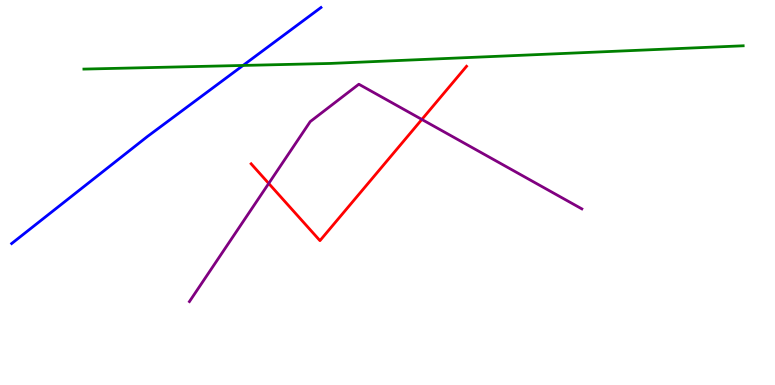[{'lines': ['blue', 'red'], 'intersections': []}, {'lines': ['green', 'red'], 'intersections': []}, {'lines': ['purple', 'red'], 'intersections': [{'x': 3.47, 'y': 5.24}, {'x': 5.44, 'y': 6.9}]}, {'lines': ['blue', 'green'], 'intersections': [{'x': 3.14, 'y': 8.3}]}, {'lines': ['blue', 'purple'], 'intersections': []}, {'lines': ['green', 'purple'], 'intersections': []}]